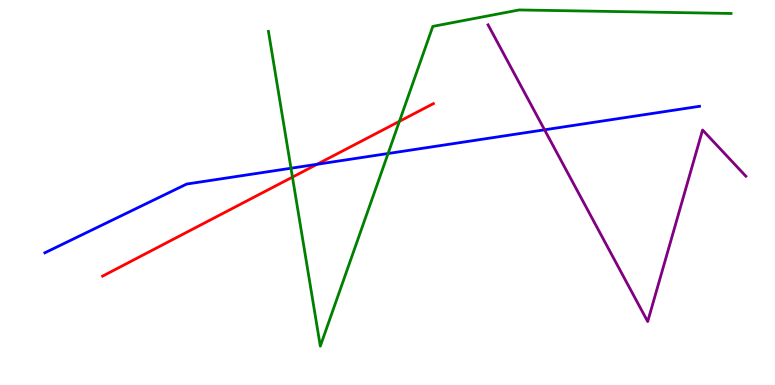[{'lines': ['blue', 'red'], 'intersections': [{'x': 4.09, 'y': 5.73}]}, {'lines': ['green', 'red'], 'intersections': [{'x': 3.77, 'y': 5.4}, {'x': 5.15, 'y': 6.85}]}, {'lines': ['purple', 'red'], 'intersections': []}, {'lines': ['blue', 'green'], 'intersections': [{'x': 3.75, 'y': 5.63}, {'x': 5.01, 'y': 6.01}]}, {'lines': ['blue', 'purple'], 'intersections': [{'x': 7.03, 'y': 6.63}]}, {'lines': ['green', 'purple'], 'intersections': []}]